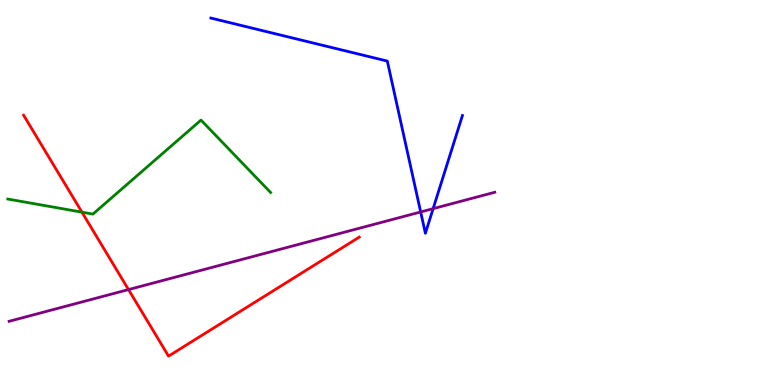[{'lines': ['blue', 'red'], 'intersections': []}, {'lines': ['green', 'red'], 'intersections': [{'x': 1.06, 'y': 4.49}]}, {'lines': ['purple', 'red'], 'intersections': [{'x': 1.66, 'y': 2.48}]}, {'lines': ['blue', 'green'], 'intersections': []}, {'lines': ['blue', 'purple'], 'intersections': [{'x': 5.43, 'y': 4.49}, {'x': 5.59, 'y': 4.58}]}, {'lines': ['green', 'purple'], 'intersections': []}]